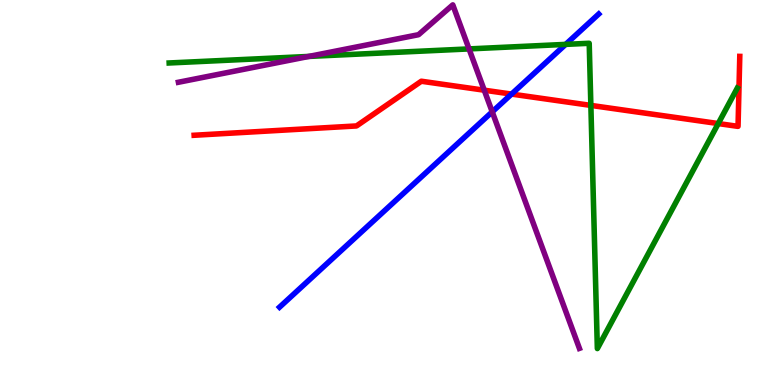[{'lines': ['blue', 'red'], 'intersections': [{'x': 6.6, 'y': 7.56}]}, {'lines': ['green', 'red'], 'intersections': [{'x': 7.62, 'y': 7.26}, {'x': 9.27, 'y': 6.79}]}, {'lines': ['purple', 'red'], 'intersections': [{'x': 6.25, 'y': 7.66}]}, {'lines': ['blue', 'green'], 'intersections': [{'x': 7.3, 'y': 8.85}]}, {'lines': ['blue', 'purple'], 'intersections': [{'x': 6.35, 'y': 7.1}]}, {'lines': ['green', 'purple'], 'intersections': [{'x': 3.99, 'y': 8.53}, {'x': 6.05, 'y': 8.73}]}]